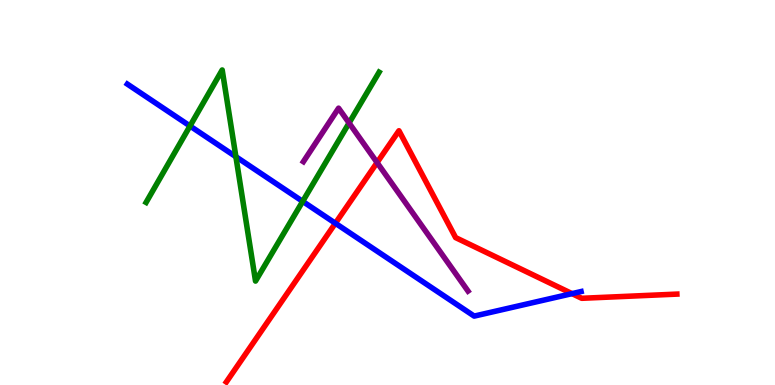[{'lines': ['blue', 'red'], 'intersections': [{'x': 4.33, 'y': 4.2}, {'x': 7.38, 'y': 2.37}]}, {'lines': ['green', 'red'], 'intersections': []}, {'lines': ['purple', 'red'], 'intersections': [{'x': 4.87, 'y': 5.78}]}, {'lines': ['blue', 'green'], 'intersections': [{'x': 2.45, 'y': 6.73}, {'x': 3.04, 'y': 5.93}, {'x': 3.91, 'y': 4.77}]}, {'lines': ['blue', 'purple'], 'intersections': []}, {'lines': ['green', 'purple'], 'intersections': [{'x': 4.5, 'y': 6.81}]}]